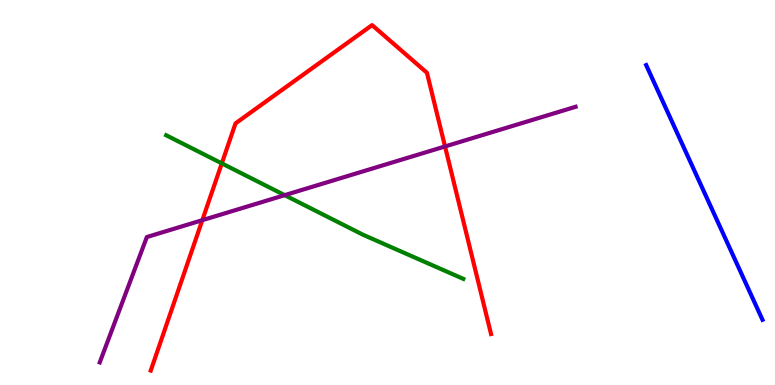[{'lines': ['blue', 'red'], 'intersections': []}, {'lines': ['green', 'red'], 'intersections': [{'x': 2.86, 'y': 5.76}]}, {'lines': ['purple', 'red'], 'intersections': [{'x': 2.61, 'y': 4.28}, {'x': 5.74, 'y': 6.2}]}, {'lines': ['blue', 'green'], 'intersections': []}, {'lines': ['blue', 'purple'], 'intersections': []}, {'lines': ['green', 'purple'], 'intersections': [{'x': 3.67, 'y': 4.93}]}]